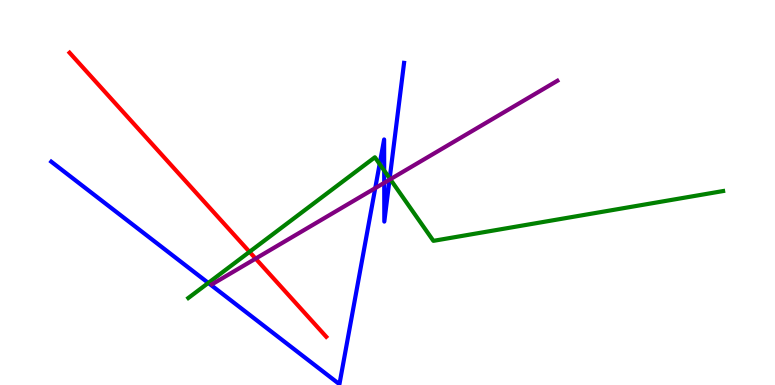[{'lines': ['blue', 'red'], 'intersections': []}, {'lines': ['green', 'red'], 'intersections': [{'x': 3.22, 'y': 3.46}]}, {'lines': ['purple', 'red'], 'intersections': [{'x': 3.3, 'y': 3.28}]}, {'lines': ['blue', 'green'], 'intersections': [{'x': 2.69, 'y': 2.65}, {'x': 4.9, 'y': 5.74}, {'x': 4.96, 'y': 5.57}, {'x': 5.03, 'y': 5.37}]}, {'lines': ['blue', 'purple'], 'intersections': [{'x': 4.84, 'y': 5.11}, {'x': 4.96, 'y': 5.25}, {'x': 5.03, 'y': 5.33}]}, {'lines': ['green', 'purple'], 'intersections': [{'x': 5.04, 'y': 5.34}]}]